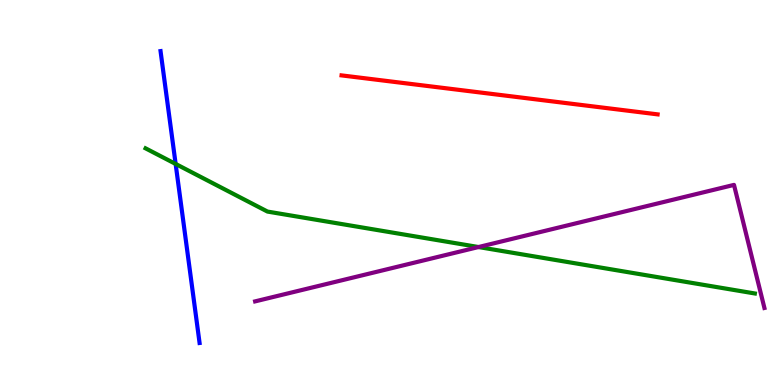[{'lines': ['blue', 'red'], 'intersections': []}, {'lines': ['green', 'red'], 'intersections': []}, {'lines': ['purple', 'red'], 'intersections': []}, {'lines': ['blue', 'green'], 'intersections': [{'x': 2.27, 'y': 5.74}]}, {'lines': ['blue', 'purple'], 'intersections': []}, {'lines': ['green', 'purple'], 'intersections': [{'x': 6.17, 'y': 3.58}]}]